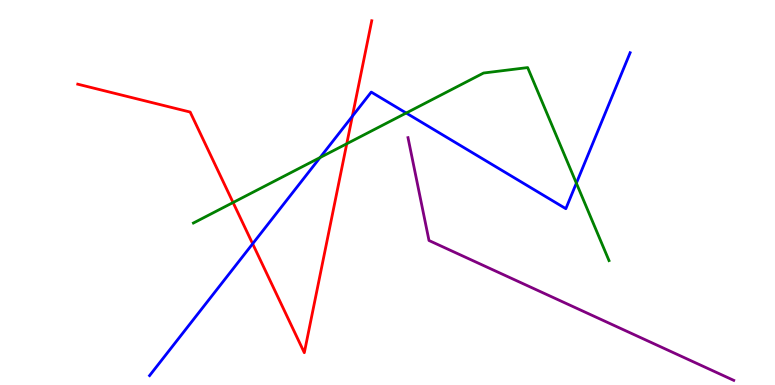[{'lines': ['blue', 'red'], 'intersections': [{'x': 3.26, 'y': 3.67}, {'x': 4.55, 'y': 6.98}]}, {'lines': ['green', 'red'], 'intersections': [{'x': 3.01, 'y': 4.74}, {'x': 4.47, 'y': 6.27}]}, {'lines': ['purple', 'red'], 'intersections': []}, {'lines': ['blue', 'green'], 'intersections': [{'x': 4.13, 'y': 5.91}, {'x': 5.24, 'y': 7.06}, {'x': 7.44, 'y': 5.24}]}, {'lines': ['blue', 'purple'], 'intersections': []}, {'lines': ['green', 'purple'], 'intersections': []}]